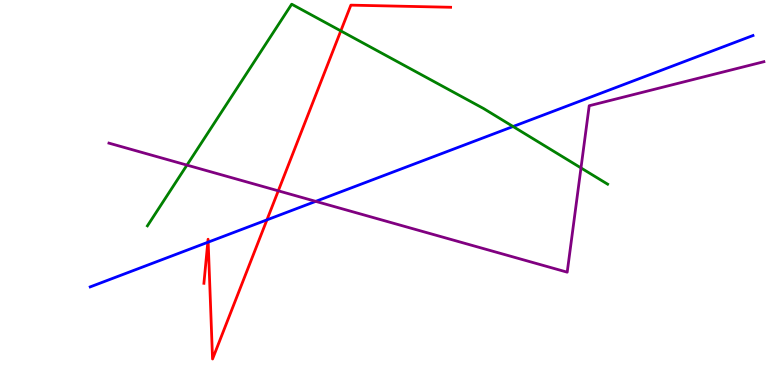[{'lines': ['blue', 'red'], 'intersections': [{'x': 2.68, 'y': 3.71}, {'x': 2.69, 'y': 3.71}, {'x': 3.44, 'y': 4.29}]}, {'lines': ['green', 'red'], 'intersections': [{'x': 4.4, 'y': 9.2}]}, {'lines': ['purple', 'red'], 'intersections': [{'x': 3.59, 'y': 5.04}]}, {'lines': ['blue', 'green'], 'intersections': [{'x': 6.62, 'y': 6.71}]}, {'lines': ['blue', 'purple'], 'intersections': [{'x': 4.07, 'y': 4.77}]}, {'lines': ['green', 'purple'], 'intersections': [{'x': 2.41, 'y': 5.71}, {'x': 7.5, 'y': 5.64}]}]